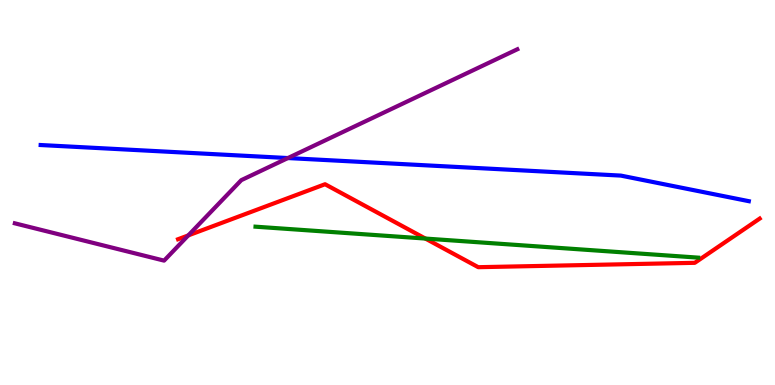[{'lines': ['blue', 'red'], 'intersections': []}, {'lines': ['green', 'red'], 'intersections': [{'x': 5.49, 'y': 3.8}]}, {'lines': ['purple', 'red'], 'intersections': [{'x': 2.43, 'y': 3.89}]}, {'lines': ['blue', 'green'], 'intersections': []}, {'lines': ['blue', 'purple'], 'intersections': [{'x': 3.71, 'y': 5.89}]}, {'lines': ['green', 'purple'], 'intersections': []}]